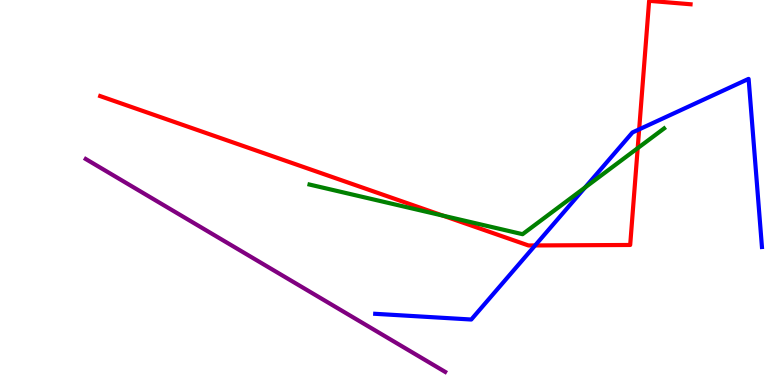[{'lines': ['blue', 'red'], 'intersections': [{'x': 6.9, 'y': 3.62}, {'x': 8.25, 'y': 6.64}]}, {'lines': ['green', 'red'], 'intersections': [{'x': 5.72, 'y': 4.4}, {'x': 8.23, 'y': 6.15}]}, {'lines': ['purple', 'red'], 'intersections': []}, {'lines': ['blue', 'green'], 'intersections': [{'x': 7.55, 'y': 5.13}]}, {'lines': ['blue', 'purple'], 'intersections': []}, {'lines': ['green', 'purple'], 'intersections': []}]